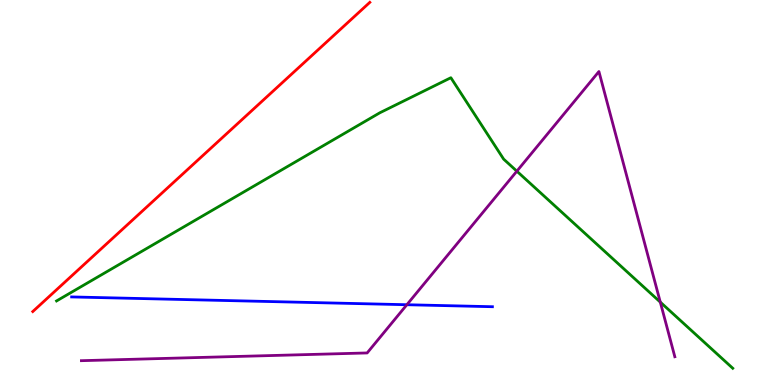[{'lines': ['blue', 'red'], 'intersections': []}, {'lines': ['green', 'red'], 'intersections': []}, {'lines': ['purple', 'red'], 'intersections': []}, {'lines': ['blue', 'green'], 'intersections': []}, {'lines': ['blue', 'purple'], 'intersections': [{'x': 5.25, 'y': 2.08}]}, {'lines': ['green', 'purple'], 'intersections': [{'x': 6.67, 'y': 5.55}, {'x': 8.52, 'y': 2.15}]}]